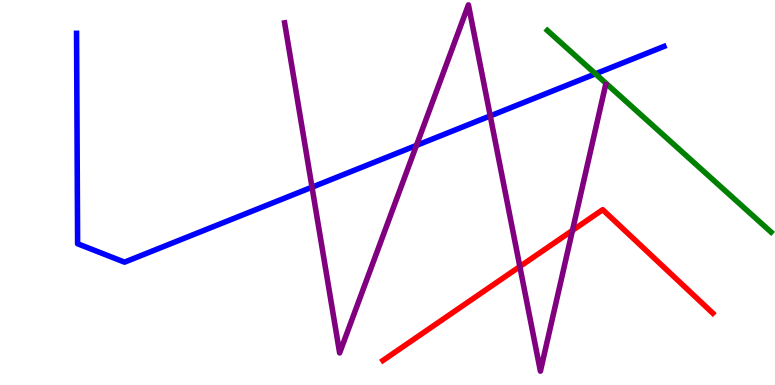[{'lines': ['blue', 'red'], 'intersections': []}, {'lines': ['green', 'red'], 'intersections': []}, {'lines': ['purple', 'red'], 'intersections': [{'x': 6.71, 'y': 3.08}, {'x': 7.39, 'y': 4.01}]}, {'lines': ['blue', 'green'], 'intersections': [{'x': 7.68, 'y': 8.08}]}, {'lines': ['blue', 'purple'], 'intersections': [{'x': 4.03, 'y': 5.14}, {'x': 5.37, 'y': 6.22}, {'x': 6.33, 'y': 6.99}]}, {'lines': ['green', 'purple'], 'intersections': []}]